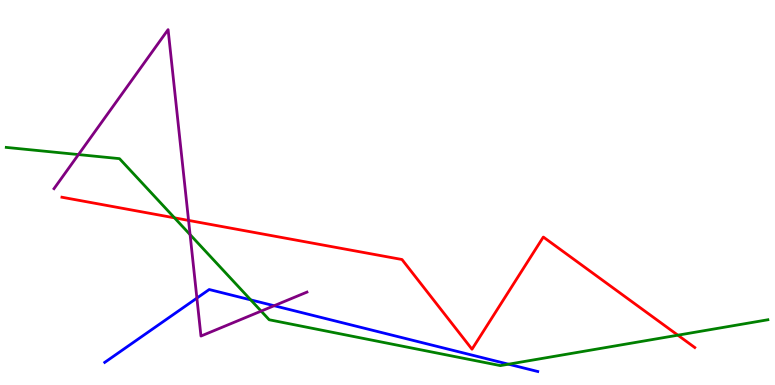[{'lines': ['blue', 'red'], 'intersections': []}, {'lines': ['green', 'red'], 'intersections': [{'x': 2.25, 'y': 4.34}, {'x': 8.75, 'y': 1.29}]}, {'lines': ['purple', 'red'], 'intersections': [{'x': 2.43, 'y': 4.27}]}, {'lines': ['blue', 'green'], 'intersections': [{'x': 3.23, 'y': 2.21}, {'x': 6.56, 'y': 0.54}]}, {'lines': ['blue', 'purple'], 'intersections': [{'x': 2.54, 'y': 2.26}, {'x': 3.54, 'y': 2.06}]}, {'lines': ['green', 'purple'], 'intersections': [{'x': 1.01, 'y': 5.99}, {'x': 2.45, 'y': 3.91}, {'x': 3.37, 'y': 1.92}]}]